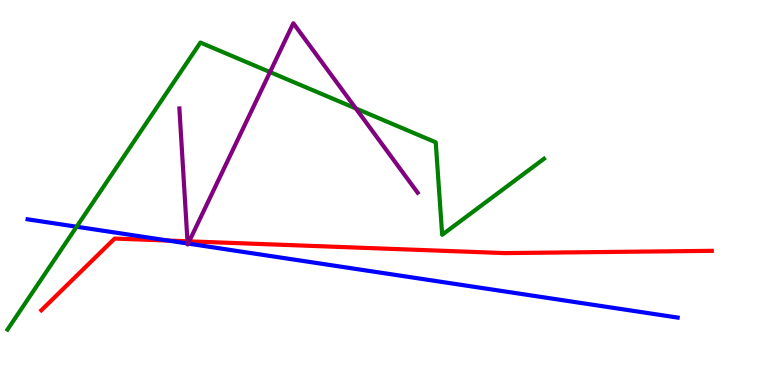[{'lines': ['blue', 'red'], 'intersections': [{'x': 2.17, 'y': 3.75}]}, {'lines': ['green', 'red'], 'intersections': []}, {'lines': ['purple', 'red'], 'intersections': [{'x': 2.42, 'y': 3.73}, {'x': 2.44, 'y': 3.73}]}, {'lines': ['blue', 'green'], 'intersections': [{'x': 0.989, 'y': 4.11}]}, {'lines': ['blue', 'purple'], 'intersections': [{'x': 2.42, 'y': 3.68}, {'x': 2.43, 'y': 3.67}]}, {'lines': ['green', 'purple'], 'intersections': [{'x': 3.48, 'y': 8.13}, {'x': 4.59, 'y': 7.18}]}]